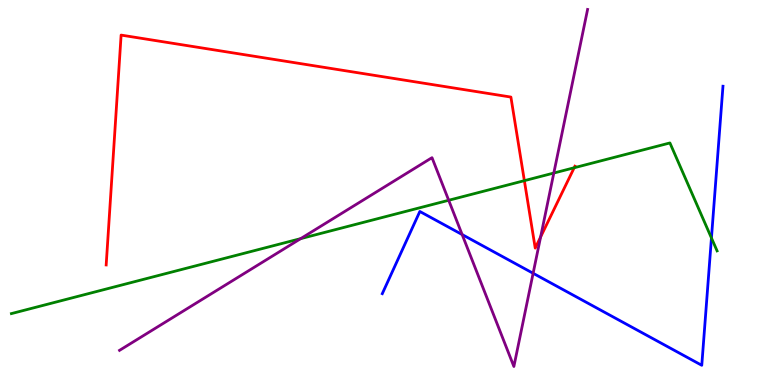[{'lines': ['blue', 'red'], 'intersections': []}, {'lines': ['green', 'red'], 'intersections': [{'x': 6.77, 'y': 5.31}, {'x': 7.41, 'y': 5.64}]}, {'lines': ['purple', 'red'], 'intersections': [{'x': 6.98, 'y': 3.85}]}, {'lines': ['blue', 'green'], 'intersections': [{'x': 9.18, 'y': 3.82}]}, {'lines': ['blue', 'purple'], 'intersections': [{'x': 5.96, 'y': 3.91}, {'x': 6.88, 'y': 2.9}]}, {'lines': ['green', 'purple'], 'intersections': [{'x': 3.88, 'y': 3.8}, {'x': 5.79, 'y': 4.8}, {'x': 7.15, 'y': 5.51}]}]